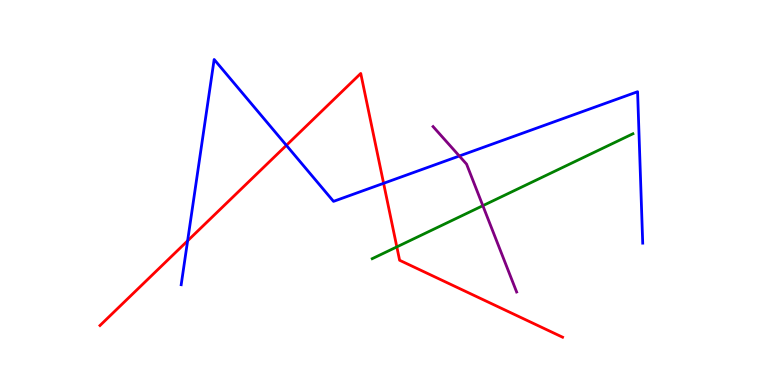[{'lines': ['blue', 'red'], 'intersections': [{'x': 2.42, 'y': 3.75}, {'x': 3.7, 'y': 6.23}, {'x': 4.95, 'y': 5.24}]}, {'lines': ['green', 'red'], 'intersections': [{'x': 5.12, 'y': 3.59}]}, {'lines': ['purple', 'red'], 'intersections': []}, {'lines': ['blue', 'green'], 'intersections': []}, {'lines': ['blue', 'purple'], 'intersections': [{'x': 5.93, 'y': 5.95}]}, {'lines': ['green', 'purple'], 'intersections': [{'x': 6.23, 'y': 4.66}]}]